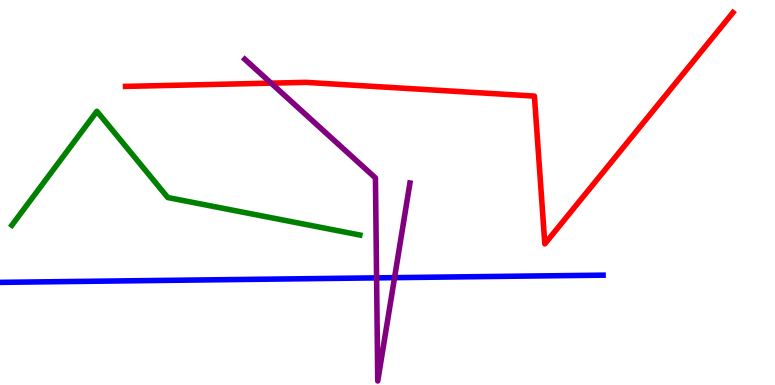[{'lines': ['blue', 'red'], 'intersections': []}, {'lines': ['green', 'red'], 'intersections': []}, {'lines': ['purple', 'red'], 'intersections': [{'x': 3.5, 'y': 7.84}]}, {'lines': ['blue', 'green'], 'intersections': []}, {'lines': ['blue', 'purple'], 'intersections': [{'x': 4.86, 'y': 2.78}, {'x': 5.09, 'y': 2.79}]}, {'lines': ['green', 'purple'], 'intersections': []}]